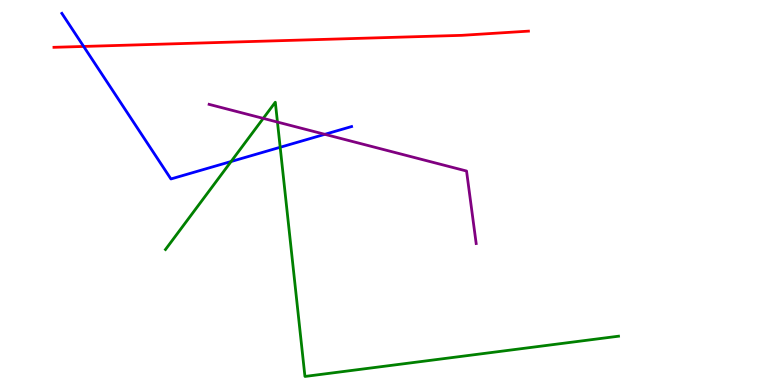[{'lines': ['blue', 'red'], 'intersections': [{'x': 1.08, 'y': 8.79}]}, {'lines': ['green', 'red'], 'intersections': []}, {'lines': ['purple', 'red'], 'intersections': []}, {'lines': ['blue', 'green'], 'intersections': [{'x': 2.98, 'y': 5.8}, {'x': 3.62, 'y': 6.17}]}, {'lines': ['blue', 'purple'], 'intersections': [{'x': 4.19, 'y': 6.51}]}, {'lines': ['green', 'purple'], 'intersections': [{'x': 3.4, 'y': 6.93}, {'x': 3.58, 'y': 6.83}]}]